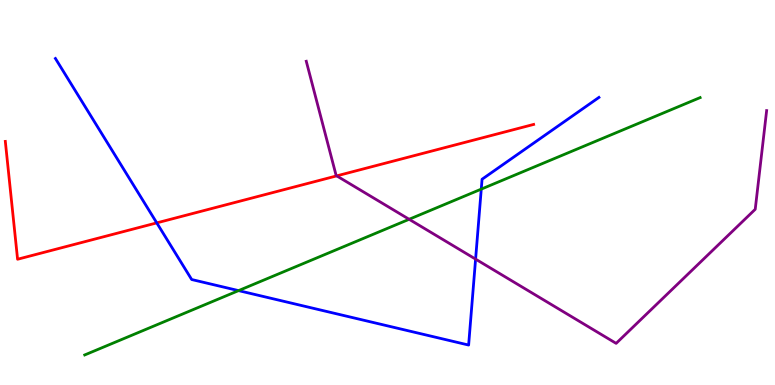[{'lines': ['blue', 'red'], 'intersections': [{'x': 2.02, 'y': 4.21}]}, {'lines': ['green', 'red'], 'intersections': []}, {'lines': ['purple', 'red'], 'intersections': [{'x': 4.34, 'y': 5.43}]}, {'lines': ['blue', 'green'], 'intersections': [{'x': 3.08, 'y': 2.45}, {'x': 6.21, 'y': 5.09}]}, {'lines': ['blue', 'purple'], 'intersections': [{'x': 6.14, 'y': 3.27}]}, {'lines': ['green', 'purple'], 'intersections': [{'x': 5.28, 'y': 4.3}]}]